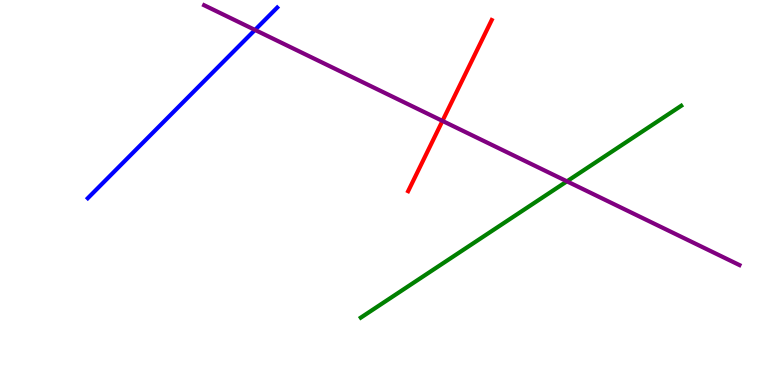[{'lines': ['blue', 'red'], 'intersections': []}, {'lines': ['green', 'red'], 'intersections': []}, {'lines': ['purple', 'red'], 'intersections': [{'x': 5.71, 'y': 6.86}]}, {'lines': ['blue', 'green'], 'intersections': []}, {'lines': ['blue', 'purple'], 'intersections': [{'x': 3.29, 'y': 9.22}]}, {'lines': ['green', 'purple'], 'intersections': [{'x': 7.32, 'y': 5.29}]}]